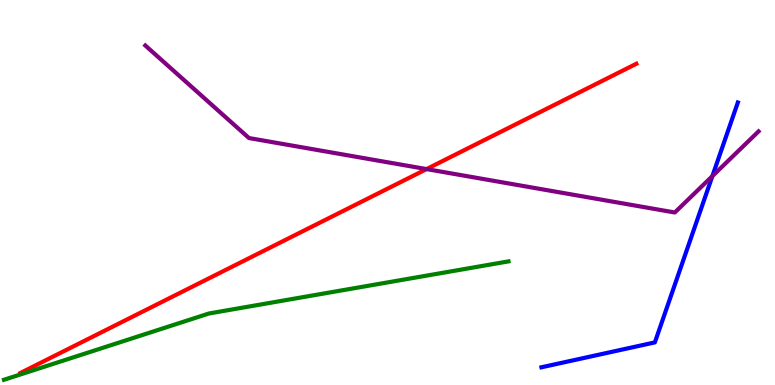[{'lines': ['blue', 'red'], 'intersections': []}, {'lines': ['green', 'red'], 'intersections': []}, {'lines': ['purple', 'red'], 'intersections': [{'x': 5.5, 'y': 5.61}]}, {'lines': ['blue', 'green'], 'intersections': []}, {'lines': ['blue', 'purple'], 'intersections': [{'x': 9.19, 'y': 5.43}]}, {'lines': ['green', 'purple'], 'intersections': []}]